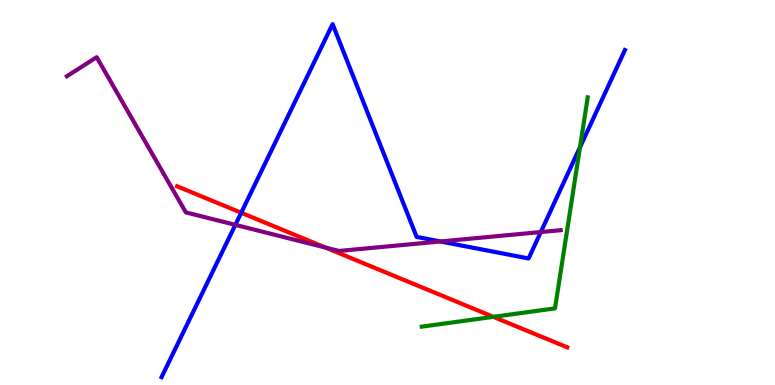[{'lines': ['blue', 'red'], 'intersections': [{'x': 3.11, 'y': 4.47}]}, {'lines': ['green', 'red'], 'intersections': [{'x': 6.37, 'y': 1.77}]}, {'lines': ['purple', 'red'], 'intersections': [{'x': 4.2, 'y': 3.57}]}, {'lines': ['blue', 'green'], 'intersections': [{'x': 7.48, 'y': 6.17}]}, {'lines': ['blue', 'purple'], 'intersections': [{'x': 3.04, 'y': 4.16}, {'x': 5.68, 'y': 3.73}, {'x': 6.98, 'y': 3.97}]}, {'lines': ['green', 'purple'], 'intersections': []}]